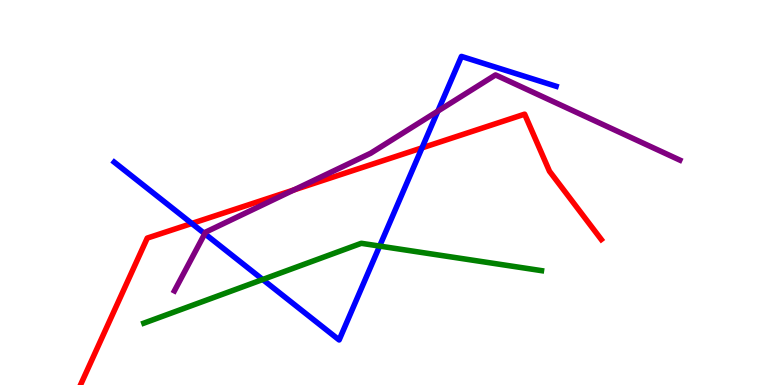[{'lines': ['blue', 'red'], 'intersections': [{'x': 2.47, 'y': 4.2}, {'x': 5.45, 'y': 6.16}]}, {'lines': ['green', 'red'], 'intersections': []}, {'lines': ['purple', 'red'], 'intersections': [{'x': 3.79, 'y': 5.07}]}, {'lines': ['blue', 'green'], 'intersections': [{'x': 3.39, 'y': 2.74}, {'x': 4.9, 'y': 3.61}]}, {'lines': ['blue', 'purple'], 'intersections': [{'x': 2.64, 'y': 3.93}, {'x': 5.65, 'y': 7.11}]}, {'lines': ['green', 'purple'], 'intersections': []}]